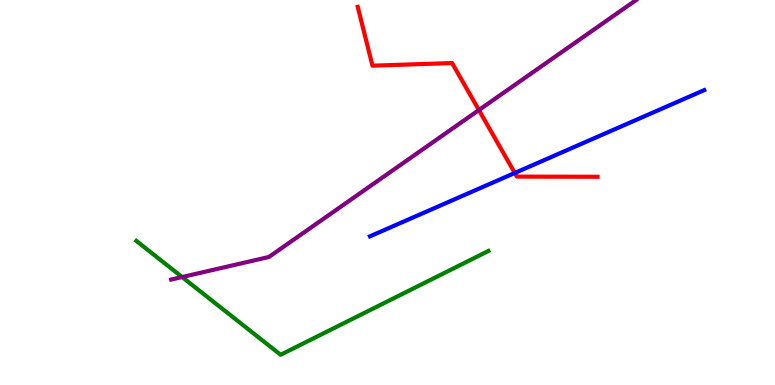[{'lines': ['blue', 'red'], 'intersections': [{'x': 6.64, 'y': 5.51}]}, {'lines': ['green', 'red'], 'intersections': []}, {'lines': ['purple', 'red'], 'intersections': [{'x': 6.18, 'y': 7.14}]}, {'lines': ['blue', 'green'], 'intersections': []}, {'lines': ['blue', 'purple'], 'intersections': []}, {'lines': ['green', 'purple'], 'intersections': [{'x': 2.35, 'y': 2.8}]}]